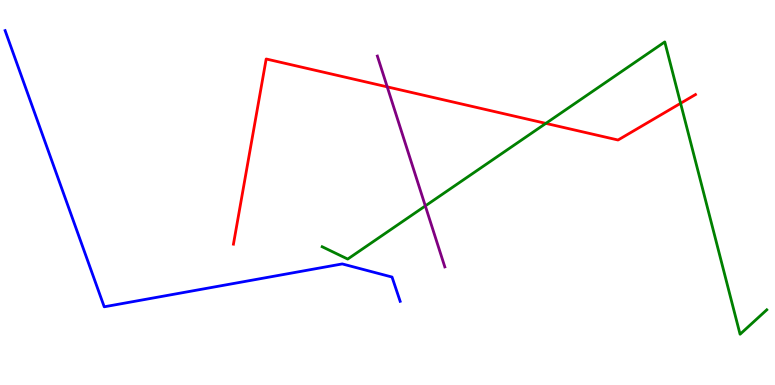[{'lines': ['blue', 'red'], 'intersections': []}, {'lines': ['green', 'red'], 'intersections': [{'x': 7.04, 'y': 6.8}, {'x': 8.78, 'y': 7.32}]}, {'lines': ['purple', 'red'], 'intersections': [{'x': 5.0, 'y': 7.74}]}, {'lines': ['blue', 'green'], 'intersections': []}, {'lines': ['blue', 'purple'], 'intersections': []}, {'lines': ['green', 'purple'], 'intersections': [{'x': 5.49, 'y': 4.65}]}]